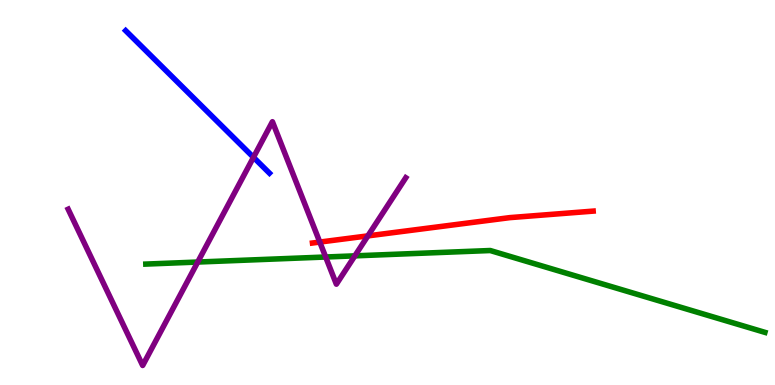[{'lines': ['blue', 'red'], 'intersections': []}, {'lines': ['green', 'red'], 'intersections': []}, {'lines': ['purple', 'red'], 'intersections': [{'x': 4.13, 'y': 3.71}, {'x': 4.75, 'y': 3.87}]}, {'lines': ['blue', 'green'], 'intersections': []}, {'lines': ['blue', 'purple'], 'intersections': [{'x': 3.27, 'y': 5.91}]}, {'lines': ['green', 'purple'], 'intersections': [{'x': 2.55, 'y': 3.19}, {'x': 4.2, 'y': 3.32}, {'x': 4.58, 'y': 3.35}]}]